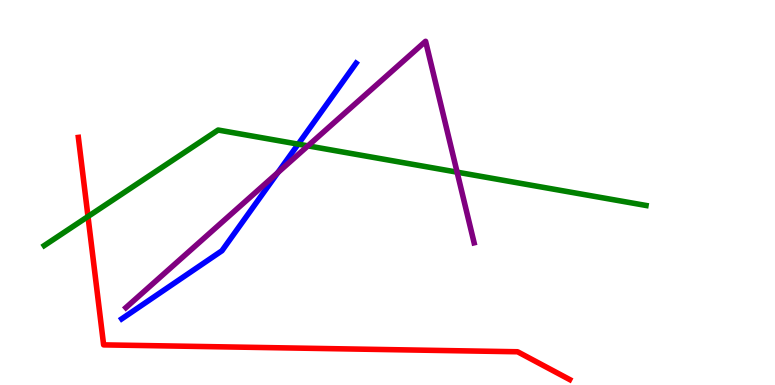[{'lines': ['blue', 'red'], 'intersections': []}, {'lines': ['green', 'red'], 'intersections': [{'x': 1.14, 'y': 4.38}]}, {'lines': ['purple', 'red'], 'intersections': []}, {'lines': ['blue', 'green'], 'intersections': [{'x': 3.85, 'y': 6.26}]}, {'lines': ['blue', 'purple'], 'intersections': [{'x': 3.58, 'y': 5.52}]}, {'lines': ['green', 'purple'], 'intersections': [{'x': 3.97, 'y': 6.21}, {'x': 5.9, 'y': 5.53}]}]